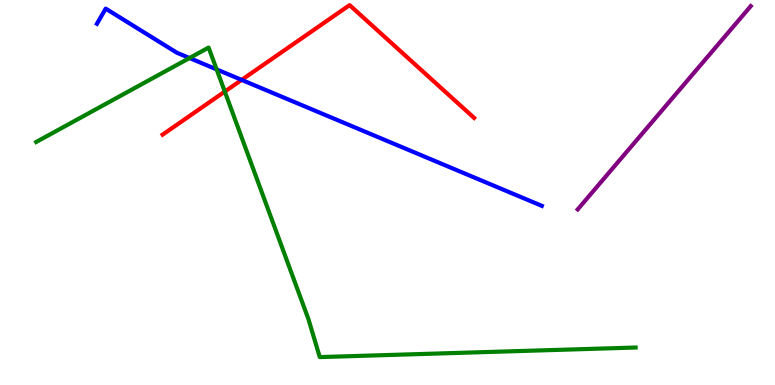[{'lines': ['blue', 'red'], 'intersections': [{'x': 3.12, 'y': 7.92}]}, {'lines': ['green', 'red'], 'intersections': [{'x': 2.9, 'y': 7.62}]}, {'lines': ['purple', 'red'], 'intersections': []}, {'lines': ['blue', 'green'], 'intersections': [{'x': 2.45, 'y': 8.49}, {'x': 2.8, 'y': 8.2}]}, {'lines': ['blue', 'purple'], 'intersections': []}, {'lines': ['green', 'purple'], 'intersections': []}]